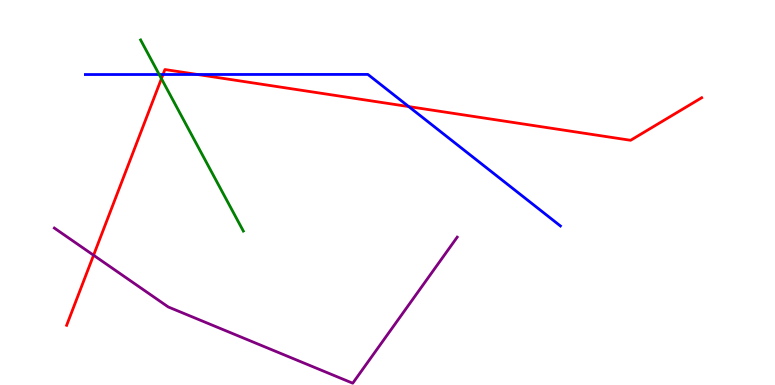[{'lines': ['blue', 'red'], 'intersections': [{'x': 2.1, 'y': 8.06}, {'x': 2.55, 'y': 8.07}, {'x': 5.27, 'y': 7.23}]}, {'lines': ['green', 'red'], 'intersections': [{'x': 2.08, 'y': 7.96}]}, {'lines': ['purple', 'red'], 'intersections': [{'x': 1.21, 'y': 3.37}]}, {'lines': ['blue', 'green'], 'intersections': [{'x': 2.05, 'y': 8.06}]}, {'lines': ['blue', 'purple'], 'intersections': []}, {'lines': ['green', 'purple'], 'intersections': []}]